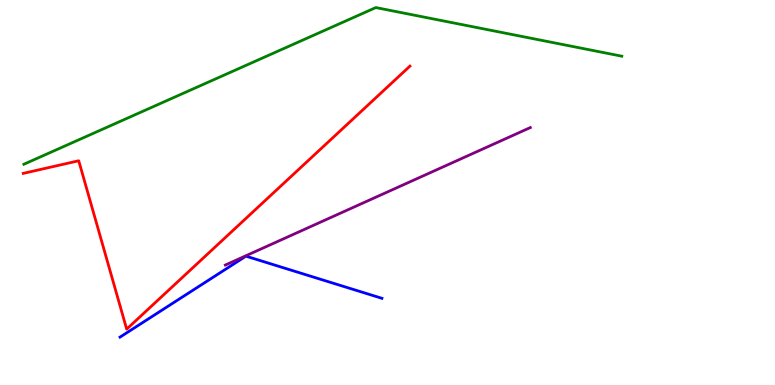[{'lines': ['blue', 'red'], 'intersections': []}, {'lines': ['green', 'red'], 'intersections': []}, {'lines': ['purple', 'red'], 'intersections': []}, {'lines': ['blue', 'green'], 'intersections': []}, {'lines': ['blue', 'purple'], 'intersections': []}, {'lines': ['green', 'purple'], 'intersections': []}]